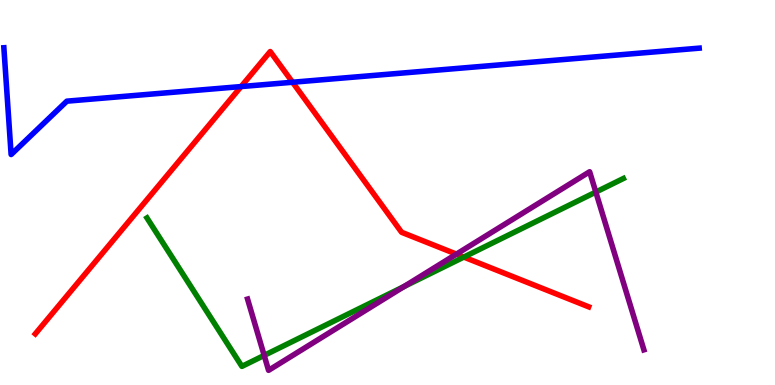[{'lines': ['blue', 'red'], 'intersections': [{'x': 3.11, 'y': 7.75}, {'x': 3.77, 'y': 7.86}]}, {'lines': ['green', 'red'], 'intersections': [{'x': 5.98, 'y': 3.32}]}, {'lines': ['purple', 'red'], 'intersections': [{'x': 5.89, 'y': 3.4}]}, {'lines': ['blue', 'green'], 'intersections': []}, {'lines': ['blue', 'purple'], 'intersections': []}, {'lines': ['green', 'purple'], 'intersections': [{'x': 3.41, 'y': 0.769}, {'x': 5.21, 'y': 2.56}, {'x': 7.69, 'y': 5.01}]}]